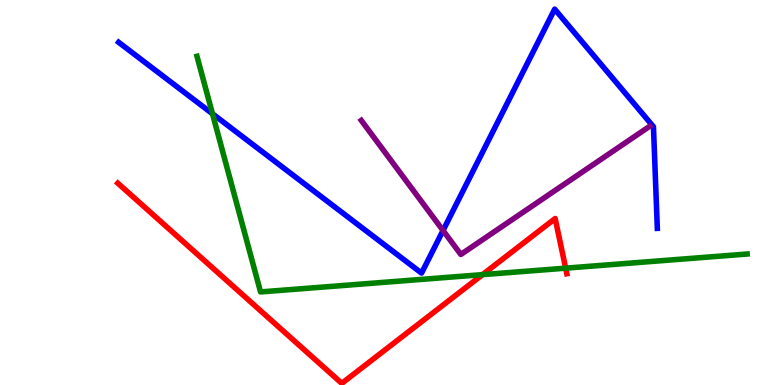[{'lines': ['blue', 'red'], 'intersections': []}, {'lines': ['green', 'red'], 'intersections': [{'x': 6.23, 'y': 2.87}, {'x': 7.3, 'y': 3.03}]}, {'lines': ['purple', 'red'], 'intersections': []}, {'lines': ['blue', 'green'], 'intersections': [{'x': 2.74, 'y': 7.04}]}, {'lines': ['blue', 'purple'], 'intersections': [{'x': 5.72, 'y': 4.01}]}, {'lines': ['green', 'purple'], 'intersections': []}]